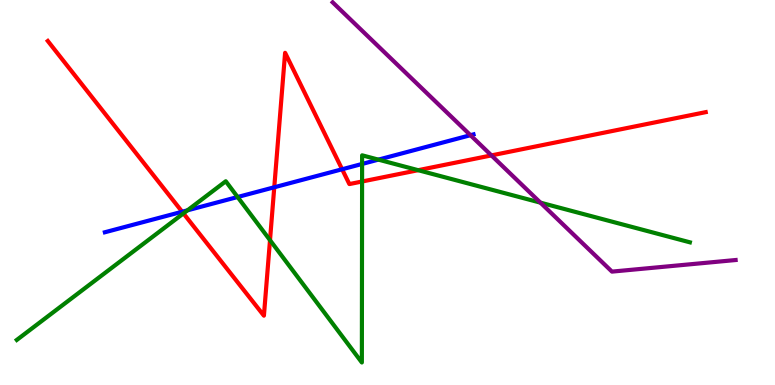[{'lines': ['blue', 'red'], 'intersections': [{'x': 2.35, 'y': 4.5}, {'x': 3.54, 'y': 5.14}, {'x': 4.41, 'y': 5.6}]}, {'lines': ['green', 'red'], 'intersections': [{'x': 2.37, 'y': 4.46}, {'x': 3.48, 'y': 3.76}, {'x': 4.67, 'y': 5.29}, {'x': 5.4, 'y': 5.58}]}, {'lines': ['purple', 'red'], 'intersections': [{'x': 6.34, 'y': 5.96}]}, {'lines': ['blue', 'green'], 'intersections': [{'x': 2.42, 'y': 4.54}, {'x': 3.07, 'y': 4.88}, {'x': 4.67, 'y': 5.74}, {'x': 4.88, 'y': 5.85}]}, {'lines': ['blue', 'purple'], 'intersections': [{'x': 6.07, 'y': 6.49}]}, {'lines': ['green', 'purple'], 'intersections': [{'x': 6.97, 'y': 4.74}]}]